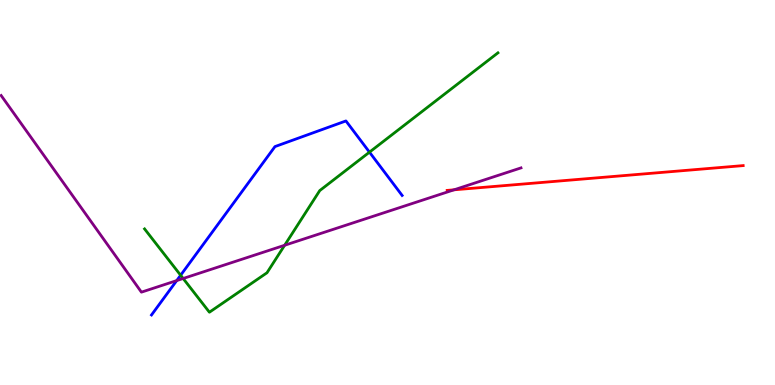[{'lines': ['blue', 'red'], 'intersections': []}, {'lines': ['green', 'red'], 'intersections': []}, {'lines': ['purple', 'red'], 'intersections': [{'x': 5.86, 'y': 5.07}]}, {'lines': ['blue', 'green'], 'intersections': [{'x': 2.33, 'y': 2.85}, {'x': 4.77, 'y': 6.05}]}, {'lines': ['blue', 'purple'], 'intersections': [{'x': 2.28, 'y': 2.71}]}, {'lines': ['green', 'purple'], 'intersections': [{'x': 2.36, 'y': 2.77}, {'x': 3.67, 'y': 3.63}]}]